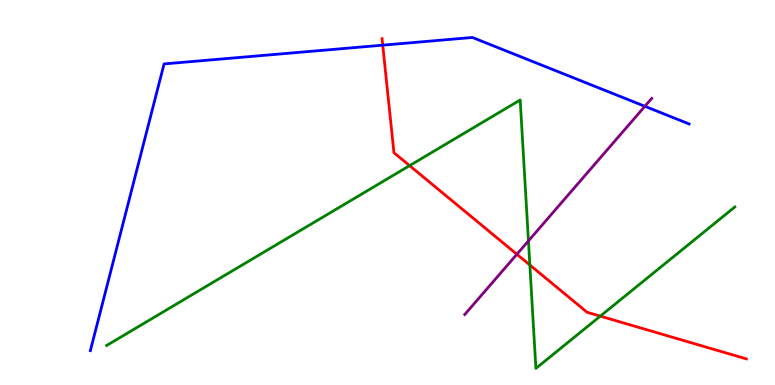[{'lines': ['blue', 'red'], 'intersections': [{'x': 4.94, 'y': 8.83}]}, {'lines': ['green', 'red'], 'intersections': [{'x': 5.29, 'y': 5.7}, {'x': 6.84, 'y': 3.12}, {'x': 7.75, 'y': 1.79}]}, {'lines': ['purple', 'red'], 'intersections': [{'x': 6.67, 'y': 3.4}]}, {'lines': ['blue', 'green'], 'intersections': []}, {'lines': ['blue', 'purple'], 'intersections': [{'x': 8.32, 'y': 7.24}]}, {'lines': ['green', 'purple'], 'intersections': [{'x': 6.82, 'y': 3.74}]}]